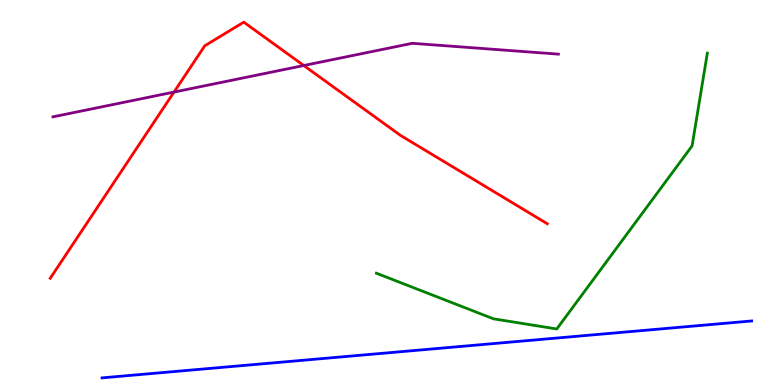[{'lines': ['blue', 'red'], 'intersections': []}, {'lines': ['green', 'red'], 'intersections': []}, {'lines': ['purple', 'red'], 'intersections': [{'x': 2.25, 'y': 7.61}, {'x': 3.92, 'y': 8.3}]}, {'lines': ['blue', 'green'], 'intersections': []}, {'lines': ['blue', 'purple'], 'intersections': []}, {'lines': ['green', 'purple'], 'intersections': []}]